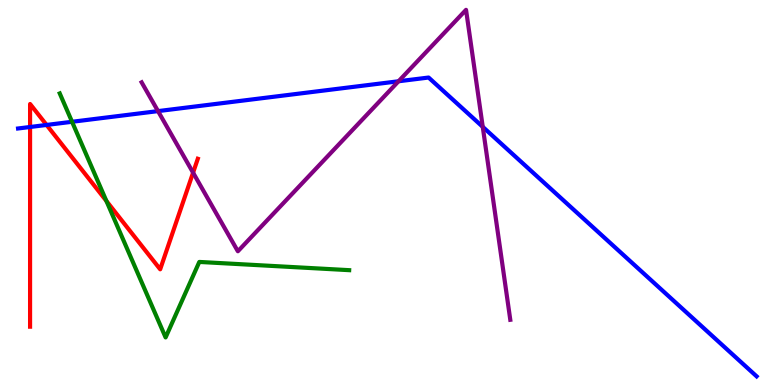[{'lines': ['blue', 'red'], 'intersections': [{'x': 0.388, 'y': 6.7}, {'x': 0.601, 'y': 6.75}]}, {'lines': ['green', 'red'], 'intersections': [{'x': 1.37, 'y': 4.78}]}, {'lines': ['purple', 'red'], 'intersections': [{'x': 2.49, 'y': 5.52}]}, {'lines': ['blue', 'green'], 'intersections': [{'x': 0.93, 'y': 6.84}]}, {'lines': ['blue', 'purple'], 'intersections': [{'x': 2.04, 'y': 7.11}, {'x': 5.14, 'y': 7.89}, {'x': 6.23, 'y': 6.7}]}, {'lines': ['green', 'purple'], 'intersections': []}]